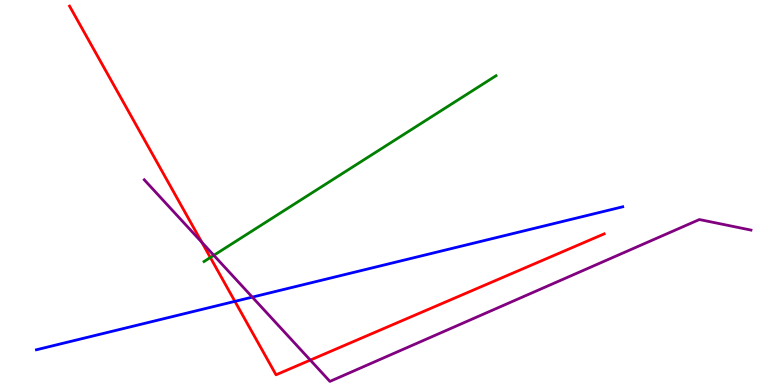[{'lines': ['blue', 'red'], 'intersections': [{'x': 3.03, 'y': 2.17}]}, {'lines': ['green', 'red'], 'intersections': [{'x': 2.71, 'y': 3.31}]}, {'lines': ['purple', 'red'], 'intersections': [{'x': 2.6, 'y': 3.71}, {'x': 4.0, 'y': 0.647}]}, {'lines': ['blue', 'green'], 'intersections': []}, {'lines': ['blue', 'purple'], 'intersections': [{'x': 3.26, 'y': 2.28}]}, {'lines': ['green', 'purple'], 'intersections': [{'x': 2.76, 'y': 3.37}]}]